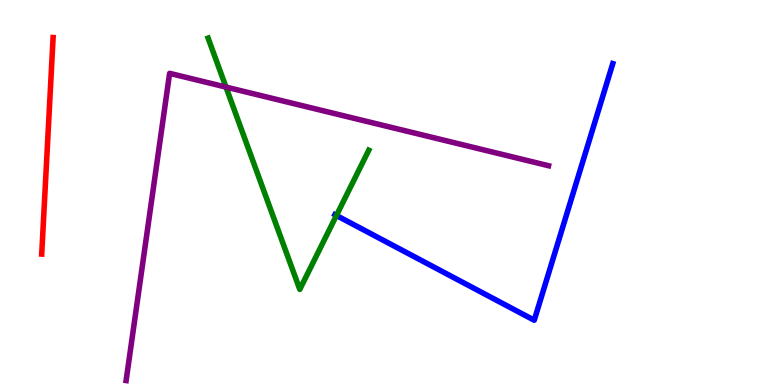[{'lines': ['blue', 'red'], 'intersections': []}, {'lines': ['green', 'red'], 'intersections': []}, {'lines': ['purple', 'red'], 'intersections': []}, {'lines': ['blue', 'green'], 'intersections': [{'x': 4.34, 'y': 4.4}]}, {'lines': ['blue', 'purple'], 'intersections': []}, {'lines': ['green', 'purple'], 'intersections': [{'x': 2.92, 'y': 7.74}]}]